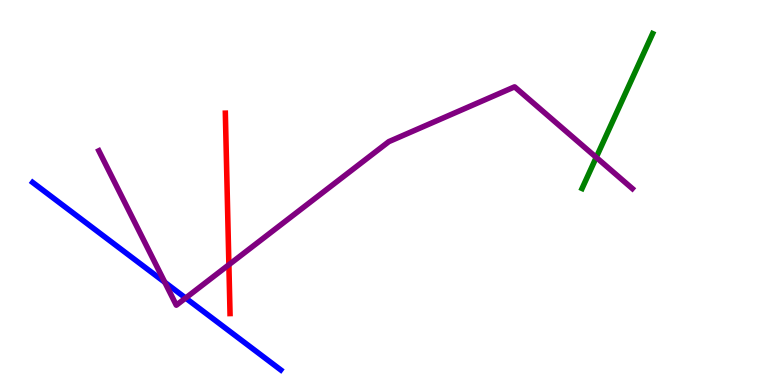[{'lines': ['blue', 'red'], 'intersections': []}, {'lines': ['green', 'red'], 'intersections': []}, {'lines': ['purple', 'red'], 'intersections': [{'x': 2.95, 'y': 3.12}]}, {'lines': ['blue', 'green'], 'intersections': []}, {'lines': ['blue', 'purple'], 'intersections': [{'x': 2.13, 'y': 2.67}, {'x': 2.4, 'y': 2.26}]}, {'lines': ['green', 'purple'], 'intersections': [{'x': 7.69, 'y': 5.91}]}]